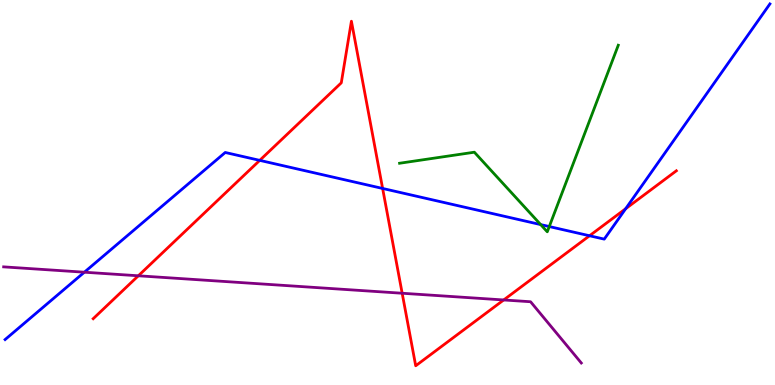[{'lines': ['blue', 'red'], 'intersections': [{'x': 3.35, 'y': 5.83}, {'x': 4.94, 'y': 5.11}, {'x': 7.61, 'y': 3.88}, {'x': 8.07, 'y': 4.58}]}, {'lines': ['green', 'red'], 'intersections': []}, {'lines': ['purple', 'red'], 'intersections': [{'x': 1.79, 'y': 2.84}, {'x': 5.19, 'y': 2.38}, {'x': 6.5, 'y': 2.21}]}, {'lines': ['blue', 'green'], 'intersections': [{'x': 6.98, 'y': 4.17}, {'x': 7.09, 'y': 4.12}]}, {'lines': ['blue', 'purple'], 'intersections': [{'x': 1.09, 'y': 2.93}]}, {'lines': ['green', 'purple'], 'intersections': []}]